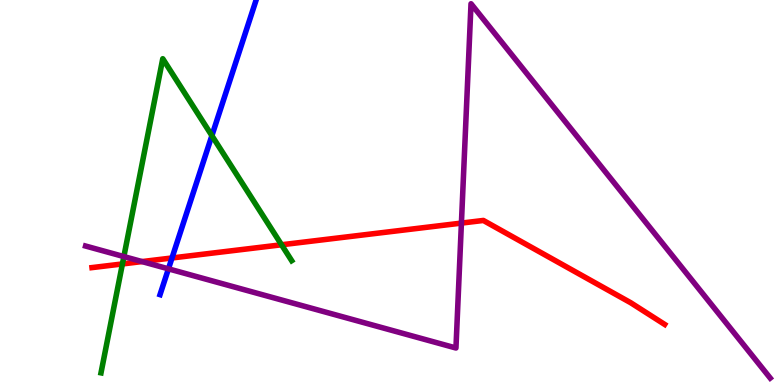[{'lines': ['blue', 'red'], 'intersections': [{'x': 2.22, 'y': 3.3}]}, {'lines': ['green', 'red'], 'intersections': [{'x': 1.58, 'y': 3.14}, {'x': 3.63, 'y': 3.64}]}, {'lines': ['purple', 'red'], 'intersections': [{'x': 1.83, 'y': 3.21}, {'x': 5.95, 'y': 4.21}]}, {'lines': ['blue', 'green'], 'intersections': [{'x': 2.73, 'y': 6.48}]}, {'lines': ['blue', 'purple'], 'intersections': [{'x': 2.17, 'y': 3.02}]}, {'lines': ['green', 'purple'], 'intersections': [{'x': 1.6, 'y': 3.34}]}]